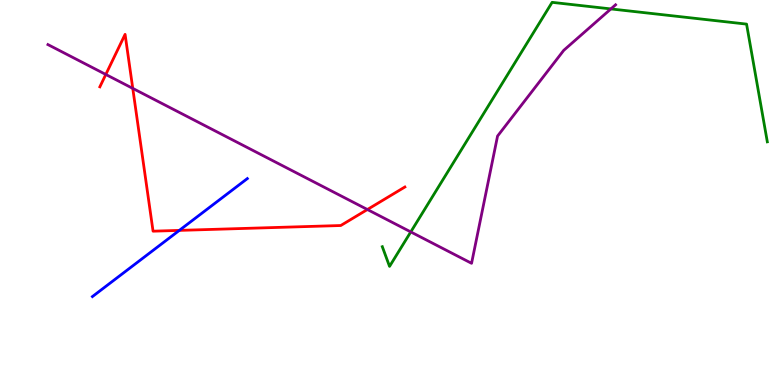[{'lines': ['blue', 'red'], 'intersections': [{'x': 2.31, 'y': 4.02}]}, {'lines': ['green', 'red'], 'intersections': []}, {'lines': ['purple', 'red'], 'intersections': [{'x': 1.37, 'y': 8.07}, {'x': 1.71, 'y': 7.7}, {'x': 4.74, 'y': 4.56}]}, {'lines': ['blue', 'green'], 'intersections': []}, {'lines': ['blue', 'purple'], 'intersections': []}, {'lines': ['green', 'purple'], 'intersections': [{'x': 5.3, 'y': 3.98}, {'x': 7.88, 'y': 9.77}]}]